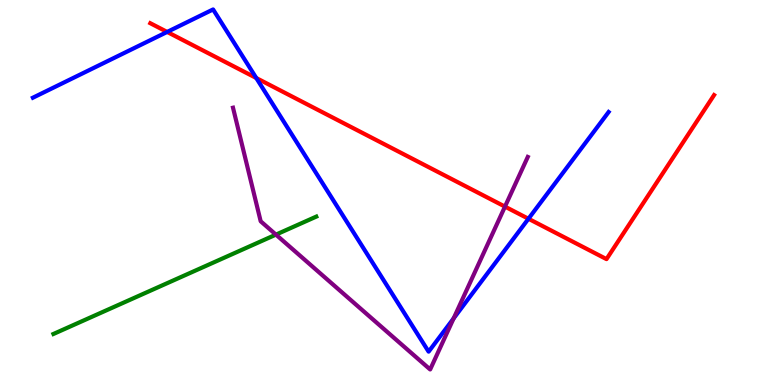[{'lines': ['blue', 'red'], 'intersections': [{'x': 2.16, 'y': 9.17}, {'x': 3.31, 'y': 7.97}, {'x': 6.82, 'y': 4.32}]}, {'lines': ['green', 'red'], 'intersections': []}, {'lines': ['purple', 'red'], 'intersections': [{'x': 6.52, 'y': 4.63}]}, {'lines': ['blue', 'green'], 'intersections': []}, {'lines': ['blue', 'purple'], 'intersections': [{'x': 5.85, 'y': 1.73}]}, {'lines': ['green', 'purple'], 'intersections': [{'x': 3.56, 'y': 3.91}]}]